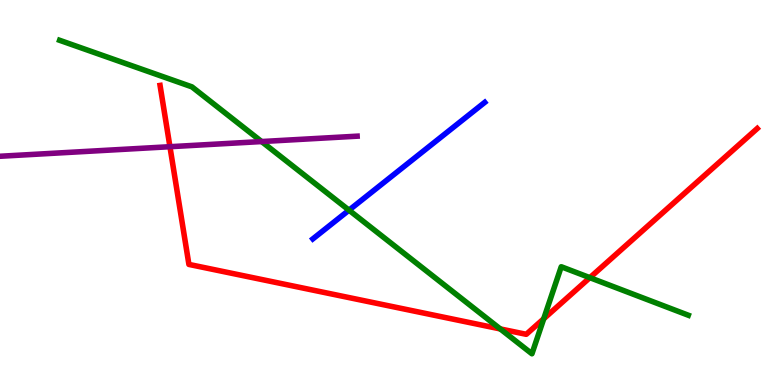[{'lines': ['blue', 'red'], 'intersections': []}, {'lines': ['green', 'red'], 'intersections': [{'x': 6.46, 'y': 1.46}, {'x': 7.02, 'y': 1.72}, {'x': 7.61, 'y': 2.79}]}, {'lines': ['purple', 'red'], 'intersections': [{'x': 2.19, 'y': 6.19}]}, {'lines': ['blue', 'green'], 'intersections': [{'x': 4.5, 'y': 4.54}]}, {'lines': ['blue', 'purple'], 'intersections': []}, {'lines': ['green', 'purple'], 'intersections': [{'x': 3.38, 'y': 6.32}]}]